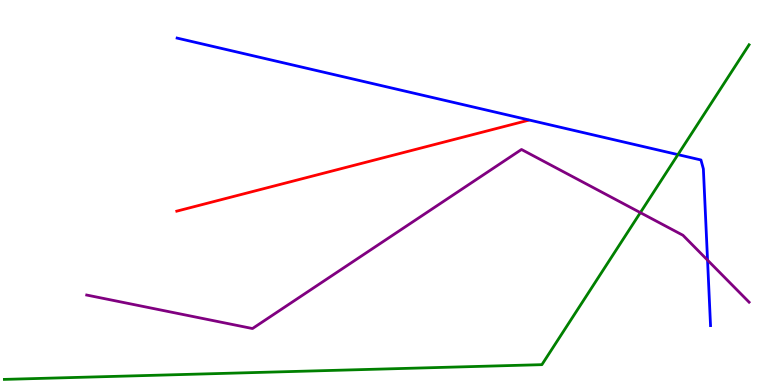[{'lines': ['blue', 'red'], 'intersections': []}, {'lines': ['green', 'red'], 'intersections': []}, {'lines': ['purple', 'red'], 'intersections': []}, {'lines': ['blue', 'green'], 'intersections': [{'x': 8.75, 'y': 5.98}]}, {'lines': ['blue', 'purple'], 'intersections': [{'x': 9.13, 'y': 3.24}]}, {'lines': ['green', 'purple'], 'intersections': [{'x': 8.26, 'y': 4.48}]}]